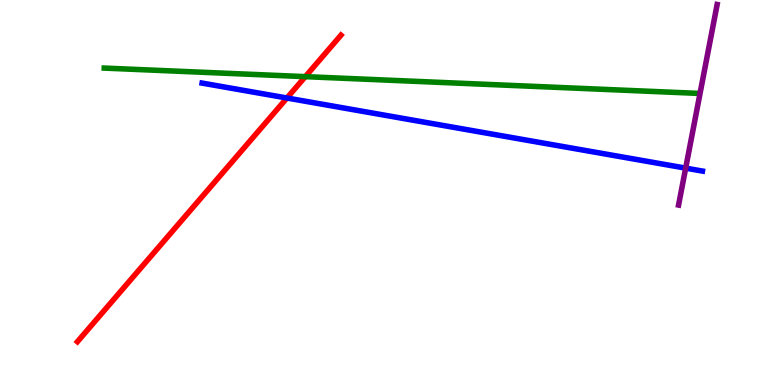[{'lines': ['blue', 'red'], 'intersections': [{'x': 3.7, 'y': 7.45}]}, {'lines': ['green', 'red'], 'intersections': [{'x': 3.94, 'y': 8.01}]}, {'lines': ['purple', 'red'], 'intersections': []}, {'lines': ['blue', 'green'], 'intersections': []}, {'lines': ['blue', 'purple'], 'intersections': [{'x': 8.85, 'y': 5.63}]}, {'lines': ['green', 'purple'], 'intersections': []}]